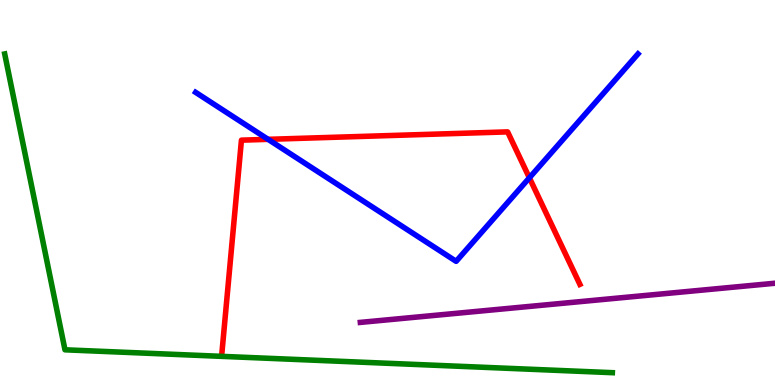[{'lines': ['blue', 'red'], 'intersections': [{'x': 3.46, 'y': 6.38}, {'x': 6.83, 'y': 5.38}]}, {'lines': ['green', 'red'], 'intersections': []}, {'lines': ['purple', 'red'], 'intersections': []}, {'lines': ['blue', 'green'], 'intersections': []}, {'lines': ['blue', 'purple'], 'intersections': []}, {'lines': ['green', 'purple'], 'intersections': []}]